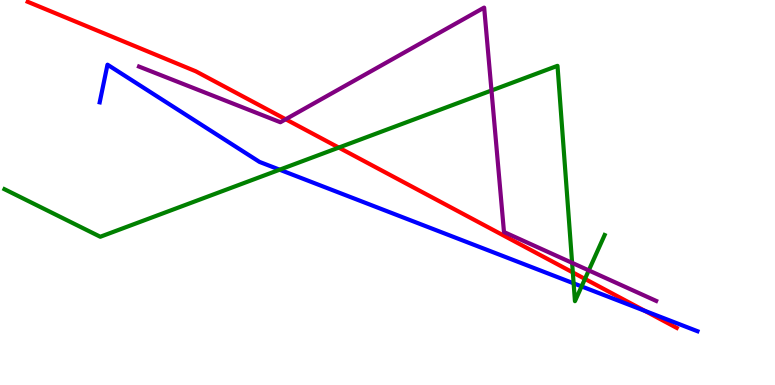[{'lines': ['blue', 'red'], 'intersections': [{'x': 8.32, 'y': 1.93}]}, {'lines': ['green', 'red'], 'intersections': [{'x': 4.37, 'y': 6.17}, {'x': 7.39, 'y': 2.92}, {'x': 7.55, 'y': 2.76}]}, {'lines': ['purple', 'red'], 'intersections': [{'x': 3.69, 'y': 6.9}]}, {'lines': ['blue', 'green'], 'intersections': [{'x': 3.61, 'y': 5.59}, {'x': 7.4, 'y': 2.64}, {'x': 7.5, 'y': 2.56}]}, {'lines': ['blue', 'purple'], 'intersections': []}, {'lines': ['green', 'purple'], 'intersections': [{'x': 6.34, 'y': 7.65}, {'x': 7.38, 'y': 3.17}, {'x': 7.6, 'y': 2.98}]}]